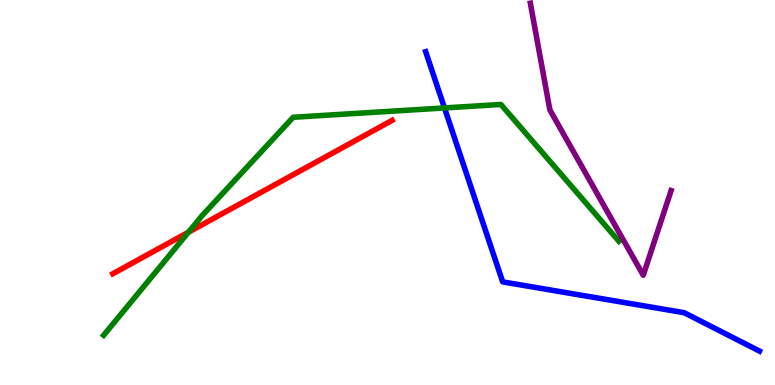[{'lines': ['blue', 'red'], 'intersections': []}, {'lines': ['green', 'red'], 'intersections': [{'x': 2.43, 'y': 3.97}]}, {'lines': ['purple', 'red'], 'intersections': []}, {'lines': ['blue', 'green'], 'intersections': [{'x': 5.74, 'y': 7.2}]}, {'lines': ['blue', 'purple'], 'intersections': []}, {'lines': ['green', 'purple'], 'intersections': []}]